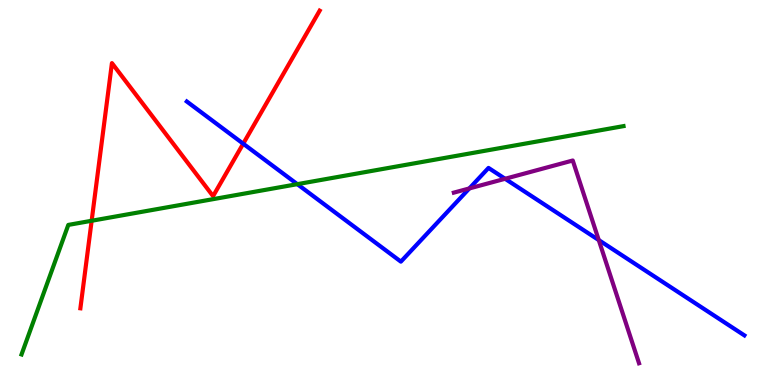[{'lines': ['blue', 'red'], 'intersections': [{'x': 3.14, 'y': 6.27}]}, {'lines': ['green', 'red'], 'intersections': [{'x': 1.18, 'y': 4.27}]}, {'lines': ['purple', 'red'], 'intersections': []}, {'lines': ['blue', 'green'], 'intersections': [{'x': 3.84, 'y': 5.22}]}, {'lines': ['blue', 'purple'], 'intersections': [{'x': 6.06, 'y': 5.11}, {'x': 6.52, 'y': 5.36}, {'x': 7.73, 'y': 3.76}]}, {'lines': ['green', 'purple'], 'intersections': []}]